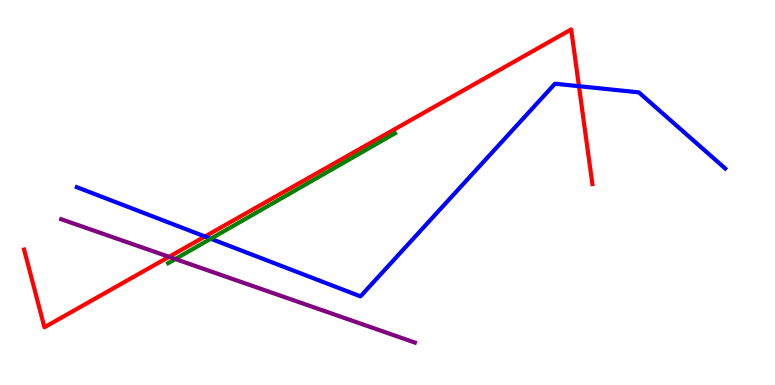[{'lines': ['blue', 'red'], 'intersections': [{'x': 2.64, 'y': 3.86}, {'x': 7.47, 'y': 7.76}]}, {'lines': ['green', 'red'], 'intersections': []}, {'lines': ['purple', 'red'], 'intersections': [{'x': 2.18, 'y': 3.33}]}, {'lines': ['blue', 'green'], 'intersections': [{'x': 2.72, 'y': 3.8}]}, {'lines': ['blue', 'purple'], 'intersections': []}, {'lines': ['green', 'purple'], 'intersections': [{'x': 2.26, 'y': 3.27}]}]